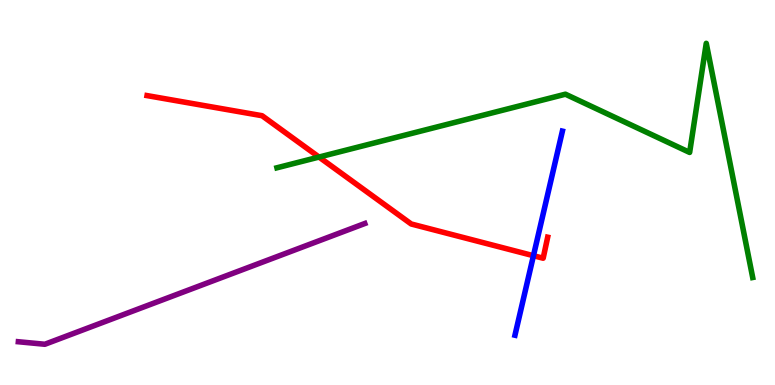[{'lines': ['blue', 'red'], 'intersections': [{'x': 6.88, 'y': 3.36}]}, {'lines': ['green', 'red'], 'intersections': [{'x': 4.12, 'y': 5.92}]}, {'lines': ['purple', 'red'], 'intersections': []}, {'lines': ['blue', 'green'], 'intersections': []}, {'lines': ['blue', 'purple'], 'intersections': []}, {'lines': ['green', 'purple'], 'intersections': []}]